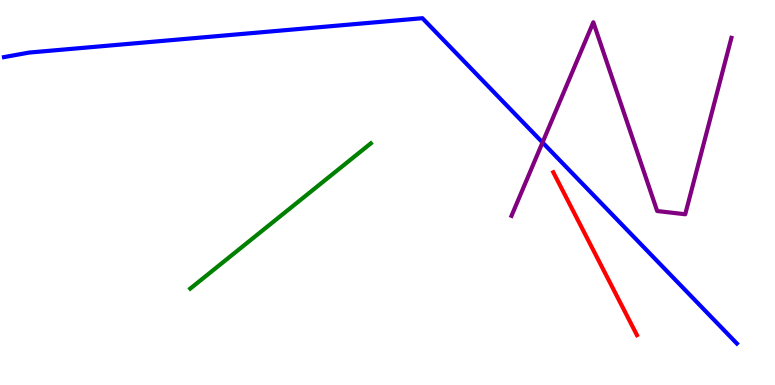[{'lines': ['blue', 'red'], 'intersections': []}, {'lines': ['green', 'red'], 'intersections': []}, {'lines': ['purple', 'red'], 'intersections': []}, {'lines': ['blue', 'green'], 'intersections': []}, {'lines': ['blue', 'purple'], 'intersections': [{'x': 7.0, 'y': 6.3}]}, {'lines': ['green', 'purple'], 'intersections': []}]